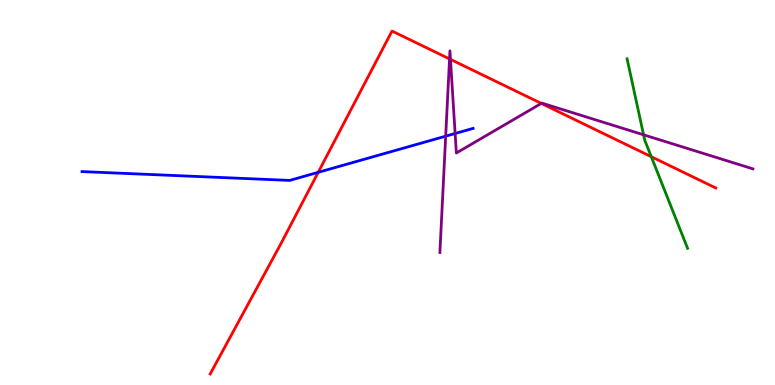[{'lines': ['blue', 'red'], 'intersections': [{'x': 4.11, 'y': 5.52}]}, {'lines': ['green', 'red'], 'intersections': [{'x': 8.4, 'y': 5.93}]}, {'lines': ['purple', 'red'], 'intersections': [{'x': 5.8, 'y': 8.47}, {'x': 5.81, 'y': 8.46}, {'x': 6.98, 'y': 7.31}]}, {'lines': ['blue', 'green'], 'intersections': []}, {'lines': ['blue', 'purple'], 'intersections': [{'x': 5.75, 'y': 6.46}, {'x': 5.87, 'y': 6.53}]}, {'lines': ['green', 'purple'], 'intersections': [{'x': 8.3, 'y': 6.5}]}]